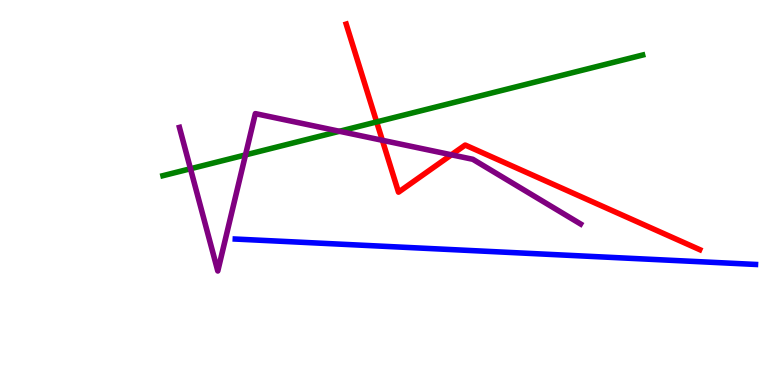[{'lines': ['blue', 'red'], 'intersections': []}, {'lines': ['green', 'red'], 'intersections': [{'x': 4.86, 'y': 6.83}]}, {'lines': ['purple', 'red'], 'intersections': [{'x': 4.93, 'y': 6.36}, {'x': 5.82, 'y': 5.98}]}, {'lines': ['blue', 'green'], 'intersections': []}, {'lines': ['blue', 'purple'], 'intersections': []}, {'lines': ['green', 'purple'], 'intersections': [{'x': 2.46, 'y': 5.62}, {'x': 3.17, 'y': 5.98}, {'x': 4.38, 'y': 6.59}]}]